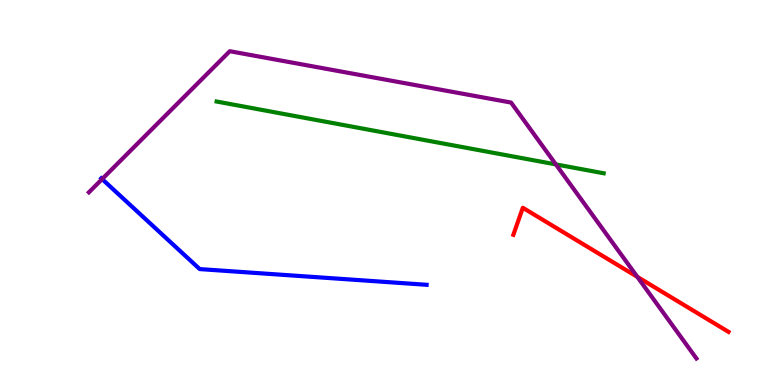[{'lines': ['blue', 'red'], 'intersections': []}, {'lines': ['green', 'red'], 'intersections': []}, {'lines': ['purple', 'red'], 'intersections': [{'x': 8.22, 'y': 2.81}]}, {'lines': ['blue', 'green'], 'intersections': []}, {'lines': ['blue', 'purple'], 'intersections': [{'x': 1.32, 'y': 5.35}]}, {'lines': ['green', 'purple'], 'intersections': [{'x': 7.17, 'y': 5.73}]}]